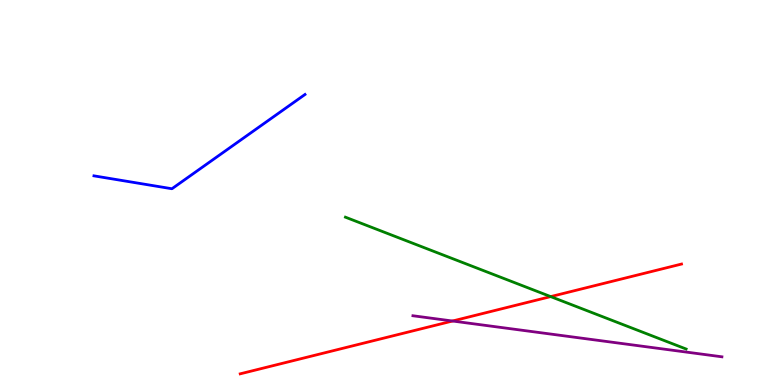[{'lines': ['blue', 'red'], 'intersections': []}, {'lines': ['green', 'red'], 'intersections': [{'x': 7.11, 'y': 2.3}]}, {'lines': ['purple', 'red'], 'intersections': [{'x': 5.84, 'y': 1.66}]}, {'lines': ['blue', 'green'], 'intersections': []}, {'lines': ['blue', 'purple'], 'intersections': []}, {'lines': ['green', 'purple'], 'intersections': []}]